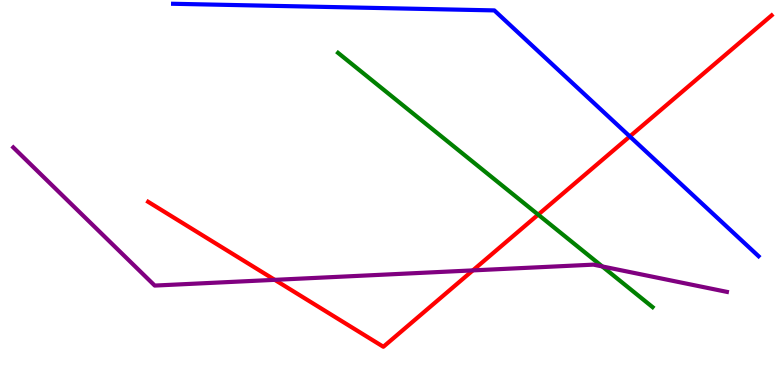[{'lines': ['blue', 'red'], 'intersections': [{'x': 8.13, 'y': 6.46}]}, {'lines': ['green', 'red'], 'intersections': [{'x': 6.94, 'y': 4.43}]}, {'lines': ['purple', 'red'], 'intersections': [{'x': 3.55, 'y': 2.73}, {'x': 6.1, 'y': 2.98}]}, {'lines': ['blue', 'green'], 'intersections': []}, {'lines': ['blue', 'purple'], 'intersections': []}, {'lines': ['green', 'purple'], 'intersections': [{'x': 7.77, 'y': 3.08}]}]